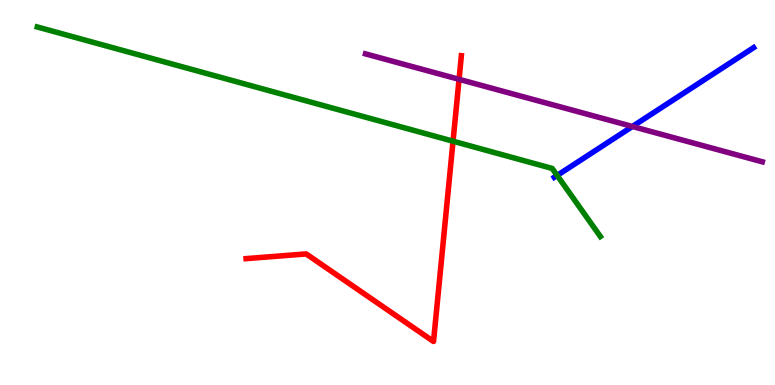[{'lines': ['blue', 'red'], 'intersections': []}, {'lines': ['green', 'red'], 'intersections': [{'x': 5.85, 'y': 6.33}]}, {'lines': ['purple', 'red'], 'intersections': [{'x': 5.92, 'y': 7.94}]}, {'lines': ['blue', 'green'], 'intersections': [{'x': 7.19, 'y': 5.44}]}, {'lines': ['blue', 'purple'], 'intersections': [{'x': 8.16, 'y': 6.71}]}, {'lines': ['green', 'purple'], 'intersections': []}]